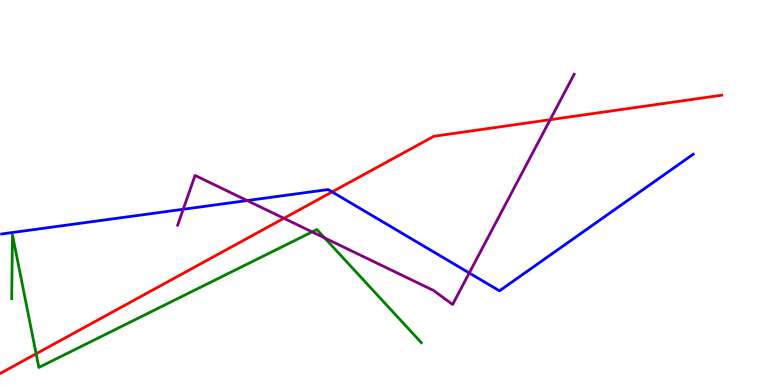[{'lines': ['blue', 'red'], 'intersections': [{'x': 4.29, 'y': 5.02}]}, {'lines': ['green', 'red'], 'intersections': [{'x': 0.466, 'y': 0.811}]}, {'lines': ['purple', 'red'], 'intersections': [{'x': 3.66, 'y': 4.33}, {'x': 7.1, 'y': 6.89}]}, {'lines': ['blue', 'green'], 'intersections': []}, {'lines': ['blue', 'purple'], 'intersections': [{'x': 2.36, 'y': 4.56}, {'x': 3.19, 'y': 4.79}, {'x': 6.05, 'y': 2.91}]}, {'lines': ['green', 'purple'], 'intersections': [{'x': 4.03, 'y': 3.98}, {'x': 4.19, 'y': 3.82}]}]